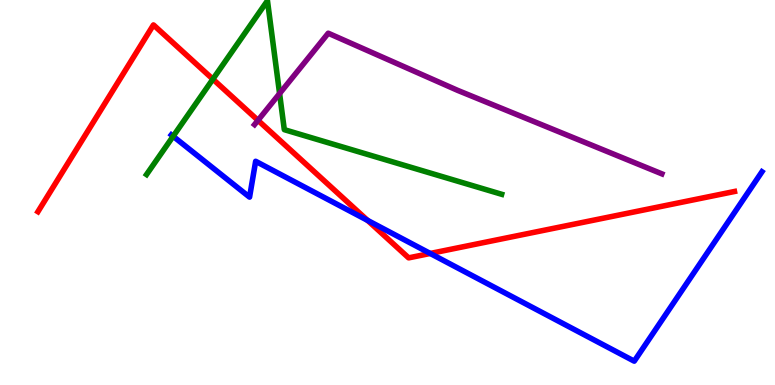[{'lines': ['blue', 'red'], 'intersections': [{'x': 4.74, 'y': 4.28}, {'x': 5.55, 'y': 3.42}]}, {'lines': ['green', 'red'], 'intersections': [{'x': 2.75, 'y': 7.94}]}, {'lines': ['purple', 'red'], 'intersections': [{'x': 3.33, 'y': 6.87}]}, {'lines': ['blue', 'green'], 'intersections': [{'x': 2.23, 'y': 6.46}]}, {'lines': ['blue', 'purple'], 'intersections': []}, {'lines': ['green', 'purple'], 'intersections': [{'x': 3.61, 'y': 7.57}]}]